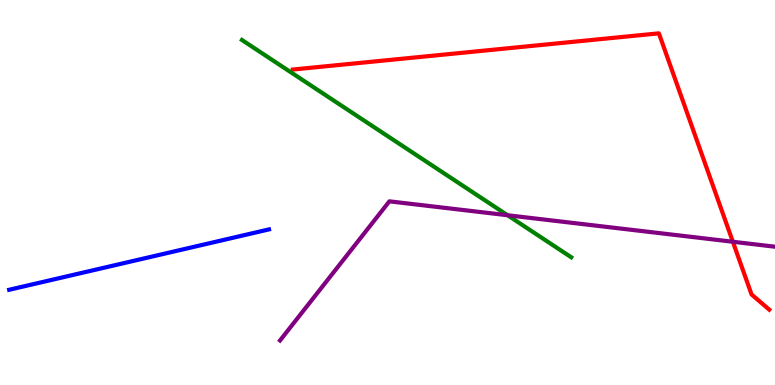[{'lines': ['blue', 'red'], 'intersections': []}, {'lines': ['green', 'red'], 'intersections': []}, {'lines': ['purple', 'red'], 'intersections': [{'x': 9.46, 'y': 3.72}]}, {'lines': ['blue', 'green'], 'intersections': []}, {'lines': ['blue', 'purple'], 'intersections': []}, {'lines': ['green', 'purple'], 'intersections': [{'x': 6.55, 'y': 4.41}]}]